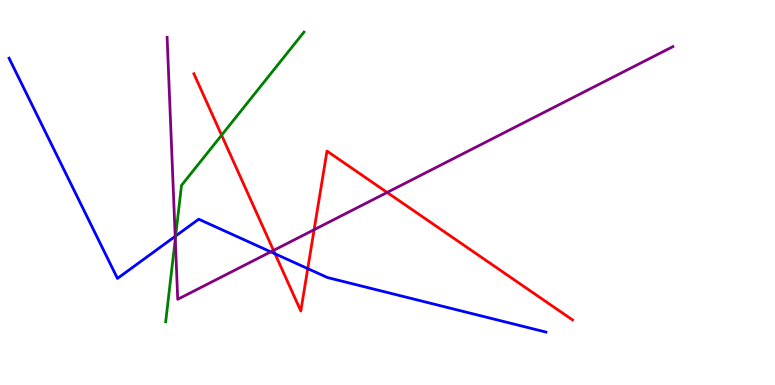[{'lines': ['blue', 'red'], 'intersections': [{'x': 3.55, 'y': 3.41}, {'x': 3.97, 'y': 3.02}]}, {'lines': ['green', 'red'], 'intersections': [{'x': 2.86, 'y': 6.49}]}, {'lines': ['purple', 'red'], 'intersections': [{'x': 3.53, 'y': 3.5}, {'x': 4.05, 'y': 4.03}, {'x': 5.0, 'y': 5.0}]}, {'lines': ['blue', 'green'], 'intersections': [{'x': 2.27, 'y': 3.87}]}, {'lines': ['blue', 'purple'], 'intersections': [{'x': 2.26, 'y': 3.86}, {'x': 3.49, 'y': 3.46}]}, {'lines': ['green', 'purple'], 'intersections': [{'x': 2.26, 'y': 3.79}]}]